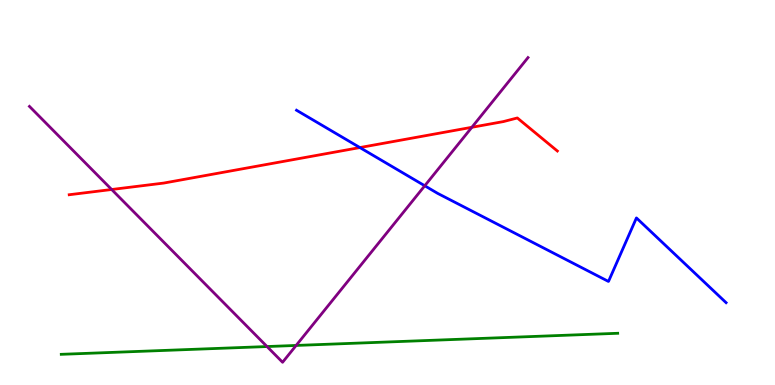[{'lines': ['blue', 'red'], 'intersections': [{'x': 4.64, 'y': 6.17}]}, {'lines': ['green', 'red'], 'intersections': []}, {'lines': ['purple', 'red'], 'intersections': [{'x': 1.44, 'y': 5.08}, {'x': 6.09, 'y': 6.69}]}, {'lines': ['blue', 'green'], 'intersections': []}, {'lines': ['blue', 'purple'], 'intersections': [{'x': 5.48, 'y': 5.17}]}, {'lines': ['green', 'purple'], 'intersections': [{'x': 3.45, 'y': 0.999}, {'x': 3.82, 'y': 1.03}]}]